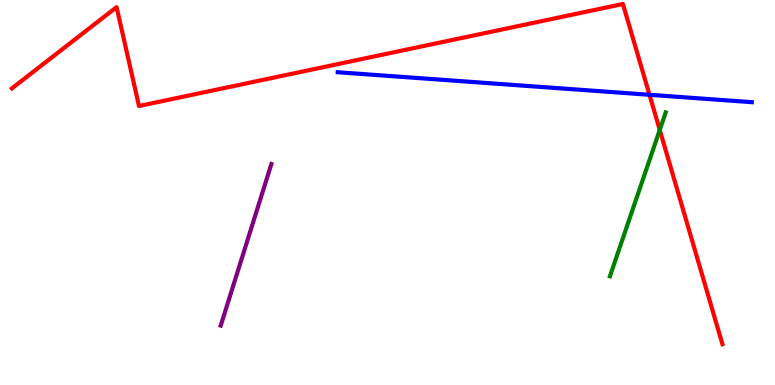[{'lines': ['blue', 'red'], 'intersections': [{'x': 8.38, 'y': 7.54}]}, {'lines': ['green', 'red'], 'intersections': [{'x': 8.51, 'y': 6.63}]}, {'lines': ['purple', 'red'], 'intersections': []}, {'lines': ['blue', 'green'], 'intersections': []}, {'lines': ['blue', 'purple'], 'intersections': []}, {'lines': ['green', 'purple'], 'intersections': []}]